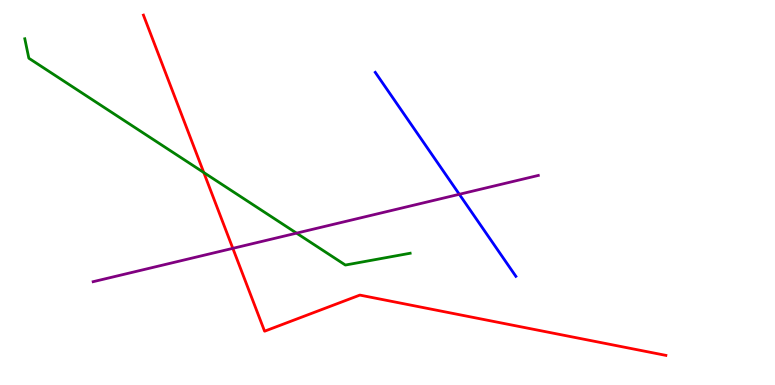[{'lines': ['blue', 'red'], 'intersections': []}, {'lines': ['green', 'red'], 'intersections': [{'x': 2.63, 'y': 5.52}]}, {'lines': ['purple', 'red'], 'intersections': [{'x': 3.0, 'y': 3.55}]}, {'lines': ['blue', 'green'], 'intersections': []}, {'lines': ['blue', 'purple'], 'intersections': [{'x': 5.93, 'y': 4.95}]}, {'lines': ['green', 'purple'], 'intersections': [{'x': 3.83, 'y': 3.94}]}]